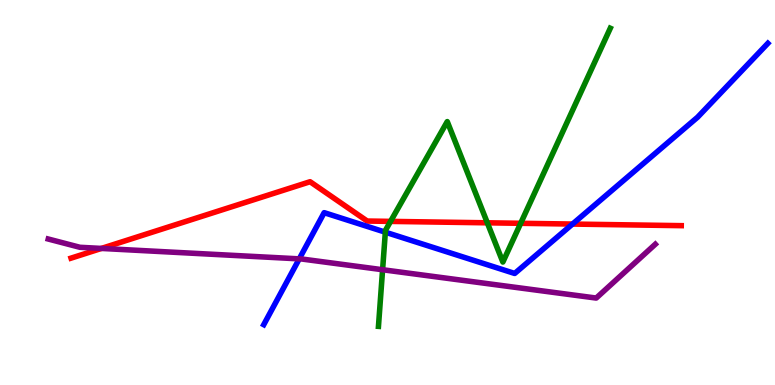[{'lines': ['blue', 'red'], 'intersections': [{'x': 7.39, 'y': 4.18}]}, {'lines': ['green', 'red'], 'intersections': [{'x': 5.04, 'y': 4.25}, {'x': 6.29, 'y': 4.21}, {'x': 6.72, 'y': 4.2}]}, {'lines': ['purple', 'red'], 'intersections': [{'x': 1.31, 'y': 3.55}]}, {'lines': ['blue', 'green'], 'intersections': [{'x': 4.97, 'y': 3.97}]}, {'lines': ['blue', 'purple'], 'intersections': [{'x': 3.86, 'y': 3.28}]}, {'lines': ['green', 'purple'], 'intersections': [{'x': 4.94, 'y': 2.99}]}]